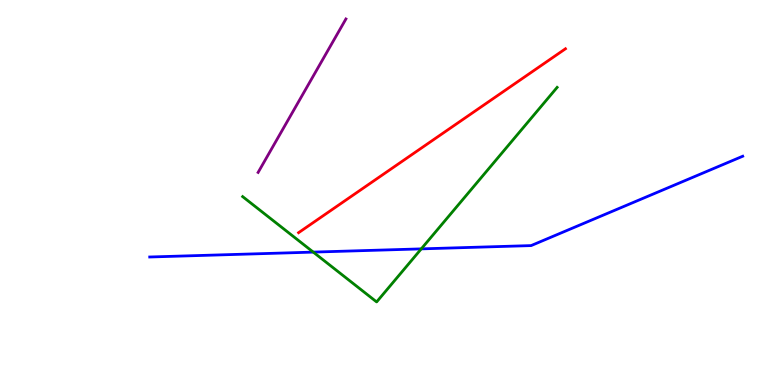[{'lines': ['blue', 'red'], 'intersections': []}, {'lines': ['green', 'red'], 'intersections': []}, {'lines': ['purple', 'red'], 'intersections': []}, {'lines': ['blue', 'green'], 'intersections': [{'x': 4.04, 'y': 3.45}, {'x': 5.44, 'y': 3.54}]}, {'lines': ['blue', 'purple'], 'intersections': []}, {'lines': ['green', 'purple'], 'intersections': []}]